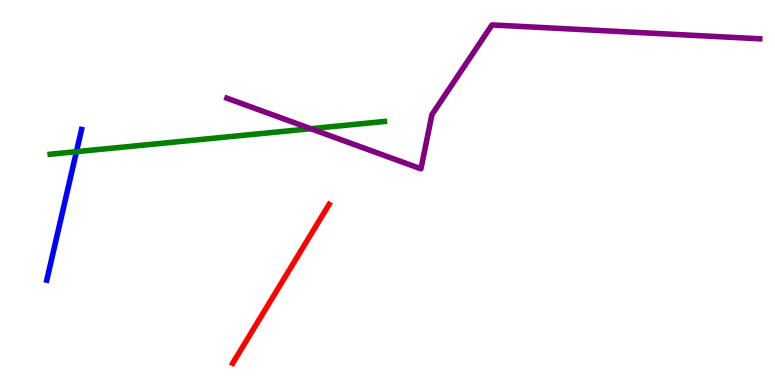[{'lines': ['blue', 'red'], 'intersections': []}, {'lines': ['green', 'red'], 'intersections': []}, {'lines': ['purple', 'red'], 'intersections': []}, {'lines': ['blue', 'green'], 'intersections': [{'x': 0.986, 'y': 6.06}]}, {'lines': ['blue', 'purple'], 'intersections': []}, {'lines': ['green', 'purple'], 'intersections': [{'x': 4.01, 'y': 6.66}]}]